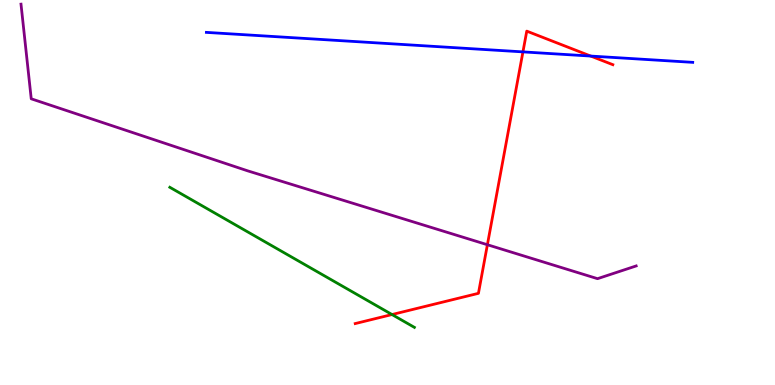[{'lines': ['blue', 'red'], 'intersections': [{'x': 6.75, 'y': 8.65}, {'x': 7.62, 'y': 8.54}]}, {'lines': ['green', 'red'], 'intersections': [{'x': 5.06, 'y': 1.83}]}, {'lines': ['purple', 'red'], 'intersections': [{'x': 6.29, 'y': 3.64}]}, {'lines': ['blue', 'green'], 'intersections': []}, {'lines': ['blue', 'purple'], 'intersections': []}, {'lines': ['green', 'purple'], 'intersections': []}]